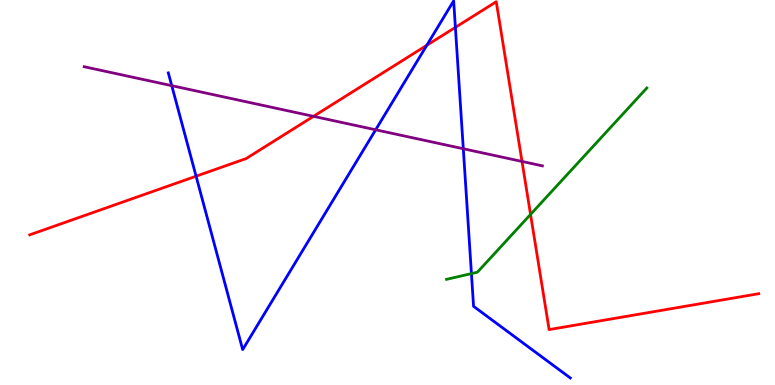[{'lines': ['blue', 'red'], 'intersections': [{'x': 2.53, 'y': 5.42}, {'x': 5.51, 'y': 8.82}, {'x': 5.88, 'y': 9.29}]}, {'lines': ['green', 'red'], 'intersections': [{'x': 6.85, 'y': 4.43}]}, {'lines': ['purple', 'red'], 'intersections': [{'x': 4.05, 'y': 6.98}, {'x': 6.74, 'y': 5.81}]}, {'lines': ['blue', 'green'], 'intersections': [{'x': 6.08, 'y': 2.89}]}, {'lines': ['blue', 'purple'], 'intersections': [{'x': 2.22, 'y': 7.77}, {'x': 4.85, 'y': 6.63}, {'x': 5.98, 'y': 6.14}]}, {'lines': ['green', 'purple'], 'intersections': []}]